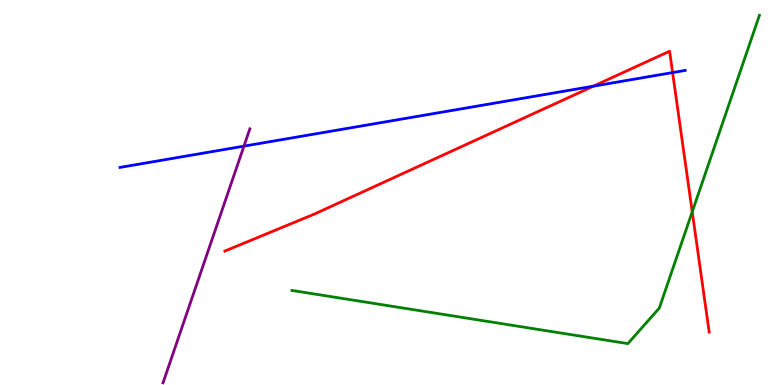[{'lines': ['blue', 'red'], 'intersections': [{'x': 7.66, 'y': 7.76}, {'x': 8.68, 'y': 8.11}]}, {'lines': ['green', 'red'], 'intersections': [{'x': 8.93, 'y': 4.5}]}, {'lines': ['purple', 'red'], 'intersections': []}, {'lines': ['blue', 'green'], 'intersections': []}, {'lines': ['blue', 'purple'], 'intersections': [{'x': 3.15, 'y': 6.2}]}, {'lines': ['green', 'purple'], 'intersections': []}]